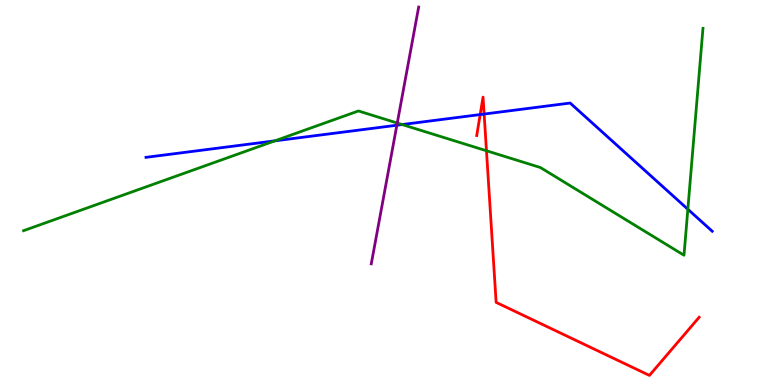[{'lines': ['blue', 'red'], 'intersections': [{'x': 6.2, 'y': 7.02}, {'x': 6.25, 'y': 7.04}]}, {'lines': ['green', 'red'], 'intersections': [{'x': 6.28, 'y': 6.08}]}, {'lines': ['purple', 'red'], 'intersections': []}, {'lines': ['blue', 'green'], 'intersections': [{'x': 3.55, 'y': 6.34}, {'x': 5.19, 'y': 6.76}, {'x': 8.88, 'y': 4.57}]}, {'lines': ['blue', 'purple'], 'intersections': [{'x': 5.12, 'y': 6.75}]}, {'lines': ['green', 'purple'], 'intersections': [{'x': 5.13, 'y': 6.8}]}]